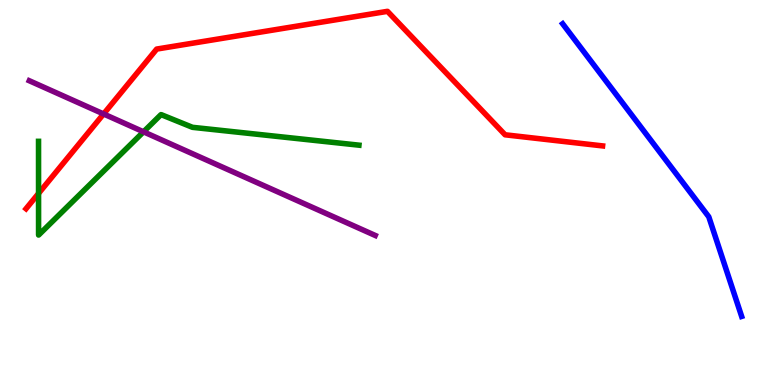[{'lines': ['blue', 'red'], 'intersections': []}, {'lines': ['green', 'red'], 'intersections': [{'x': 0.497, 'y': 4.98}]}, {'lines': ['purple', 'red'], 'intersections': [{'x': 1.34, 'y': 7.04}]}, {'lines': ['blue', 'green'], 'intersections': []}, {'lines': ['blue', 'purple'], 'intersections': []}, {'lines': ['green', 'purple'], 'intersections': [{'x': 1.85, 'y': 6.58}]}]